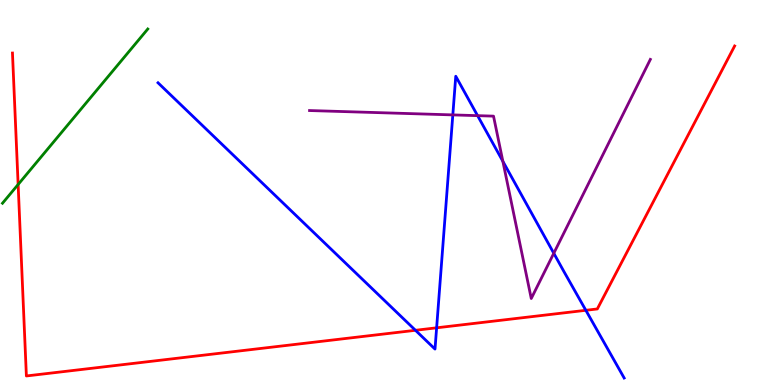[{'lines': ['blue', 'red'], 'intersections': [{'x': 5.36, 'y': 1.42}, {'x': 5.63, 'y': 1.49}, {'x': 7.56, 'y': 1.94}]}, {'lines': ['green', 'red'], 'intersections': [{'x': 0.234, 'y': 5.21}]}, {'lines': ['purple', 'red'], 'intersections': []}, {'lines': ['blue', 'green'], 'intersections': []}, {'lines': ['blue', 'purple'], 'intersections': [{'x': 5.84, 'y': 7.02}, {'x': 6.16, 'y': 7.0}, {'x': 6.49, 'y': 5.81}, {'x': 7.15, 'y': 3.42}]}, {'lines': ['green', 'purple'], 'intersections': []}]